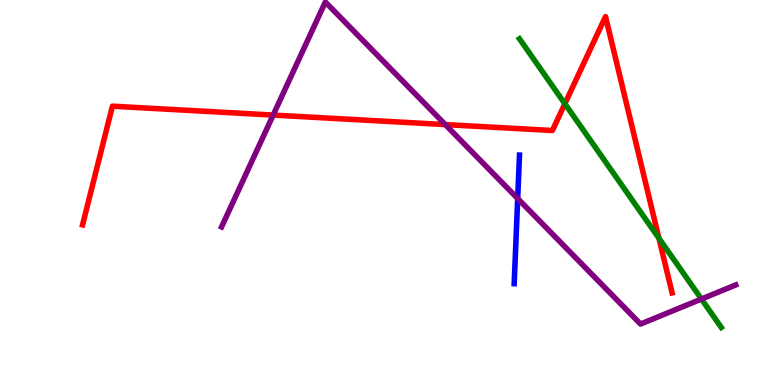[{'lines': ['blue', 'red'], 'intersections': []}, {'lines': ['green', 'red'], 'intersections': [{'x': 7.29, 'y': 7.31}, {'x': 8.5, 'y': 3.81}]}, {'lines': ['purple', 'red'], 'intersections': [{'x': 3.52, 'y': 7.01}, {'x': 5.75, 'y': 6.76}]}, {'lines': ['blue', 'green'], 'intersections': []}, {'lines': ['blue', 'purple'], 'intersections': [{'x': 6.68, 'y': 4.84}]}, {'lines': ['green', 'purple'], 'intersections': [{'x': 9.05, 'y': 2.23}]}]